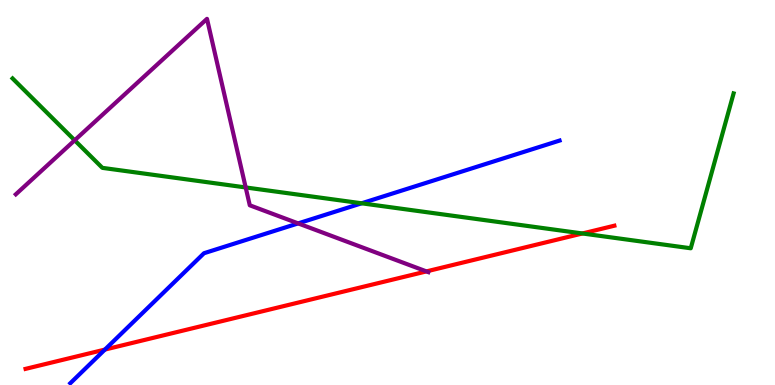[{'lines': ['blue', 'red'], 'intersections': [{'x': 1.35, 'y': 0.92}]}, {'lines': ['green', 'red'], 'intersections': [{'x': 7.52, 'y': 3.94}]}, {'lines': ['purple', 'red'], 'intersections': [{'x': 5.5, 'y': 2.95}]}, {'lines': ['blue', 'green'], 'intersections': [{'x': 4.67, 'y': 4.72}]}, {'lines': ['blue', 'purple'], 'intersections': [{'x': 3.85, 'y': 4.2}]}, {'lines': ['green', 'purple'], 'intersections': [{'x': 0.964, 'y': 6.36}, {'x': 3.17, 'y': 5.13}]}]